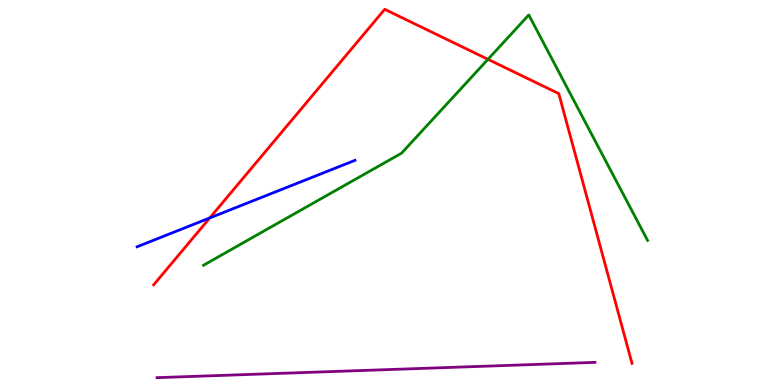[{'lines': ['blue', 'red'], 'intersections': [{'x': 2.71, 'y': 4.34}]}, {'lines': ['green', 'red'], 'intersections': [{'x': 6.3, 'y': 8.46}]}, {'lines': ['purple', 'red'], 'intersections': []}, {'lines': ['blue', 'green'], 'intersections': []}, {'lines': ['blue', 'purple'], 'intersections': []}, {'lines': ['green', 'purple'], 'intersections': []}]